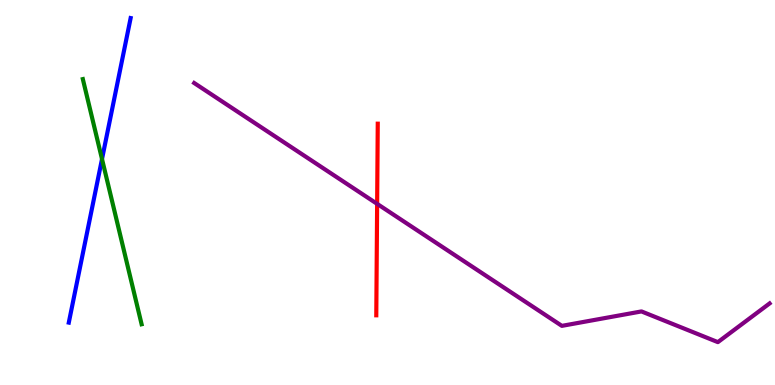[{'lines': ['blue', 'red'], 'intersections': []}, {'lines': ['green', 'red'], 'intersections': []}, {'lines': ['purple', 'red'], 'intersections': [{'x': 4.87, 'y': 4.71}]}, {'lines': ['blue', 'green'], 'intersections': [{'x': 1.32, 'y': 5.87}]}, {'lines': ['blue', 'purple'], 'intersections': []}, {'lines': ['green', 'purple'], 'intersections': []}]